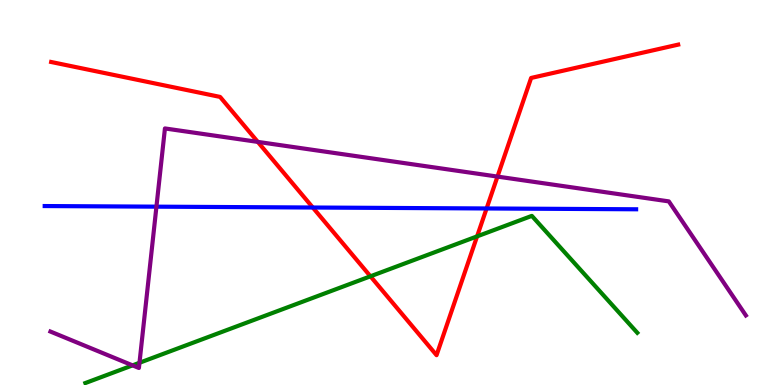[{'lines': ['blue', 'red'], 'intersections': [{'x': 4.04, 'y': 4.61}, {'x': 6.28, 'y': 4.59}]}, {'lines': ['green', 'red'], 'intersections': [{'x': 4.78, 'y': 2.82}, {'x': 6.16, 'y': 3.86}]}, {'lines': ['purple', 'red'], 'intersections': [{'x': 3.33, 'y': 6.31}, {'x': 6.42, 'y': 5.41}]}, {'lines': ['blue', 'green'], 'intersections': []}, {'lines': ['blue', 'purple'], 'intersections': [{'x': 2.02, 'y': 4.63}]}, {'lines': ['green', 'purple'], 'intersections': [{'x': 1.71, 'y': 0.51}, {'x': 1.8, 'y': 0.577}]}]